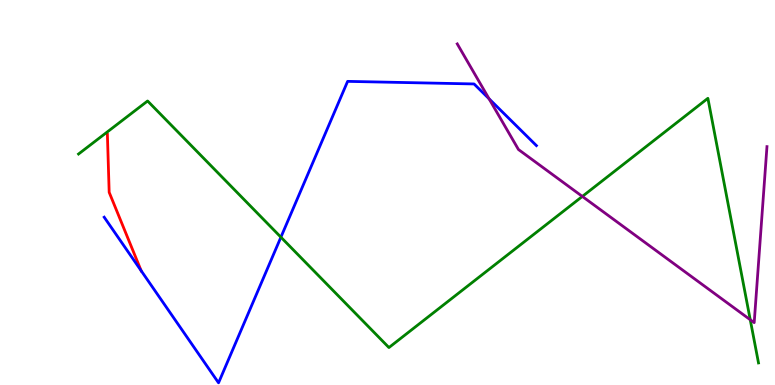[{'lines': ['blue', 'red'], 'intersections': [{'x': 1.82, 'y': 2.97}]}, {'lines': ['green', 'red'], 'intersections': []}, {'lines': ['purple', 'red'], 'intersections': []}, {'lines': ['blue', 'green'], 'intersections': [{'x': 3.62, 'y': 3.84}]}, {'lines': ['blue', 'purple'], 'intersections': [{'x': 6.31, 'y': 7.43}]}, {'lines': ['green', 'purple'], 'intersections': [{'x': 7.51, 'y': 4.9}, {'x': 9.68, 'y': 1.7}]}]